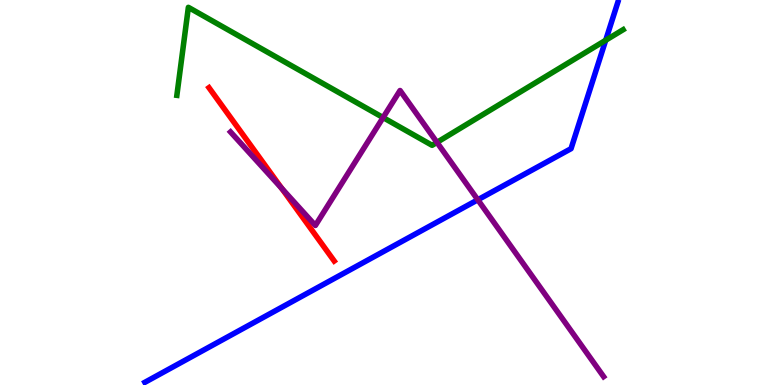[{'lines': ['blue', 'red'], 'intersections': []}, {'lines': ['green', 'red'], 'intersections': []}, {'lines': ['purple', 'red'], 'intersections': [{'x': 3.64, 'y': 5.11}]}, {'lines': ['blue', 'green'], 'intersections': [{'x': 7.82, 'y': 8.95}]}, {'lines': ['blue', 'purple'], 'intersections': [{'x': 6.17, 'y': 4.81}]}, {'lines': ['green', 'purple'], 'intersections': [{'x': 4.94, 'y': 6.95}, {'x': 5.64, 'y': 6.3}]}]